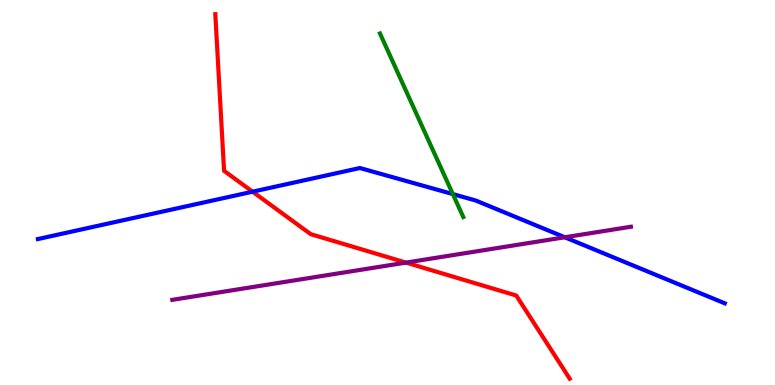[{'lines': ['blue', 'red'], 'intersections': [{'x': 3.26, 'y': 5.02}]}, {'lines': ['green', 'red'], 'intersections': []}, {'lines': ['purple', 'red'], 'intersections': [{'x': 5.24, 'y': 3.18}]}, {'lines': ['blue', 'green'], 'intersections': [{'x': 5.84, 'y': 4.96}]}, {'lines': ['blue', 'purple'], 'intersections': [{'x': 7.29, 'y': 3.84}]}, {'lines': ['green', 'purple'], 'intersections': []}]